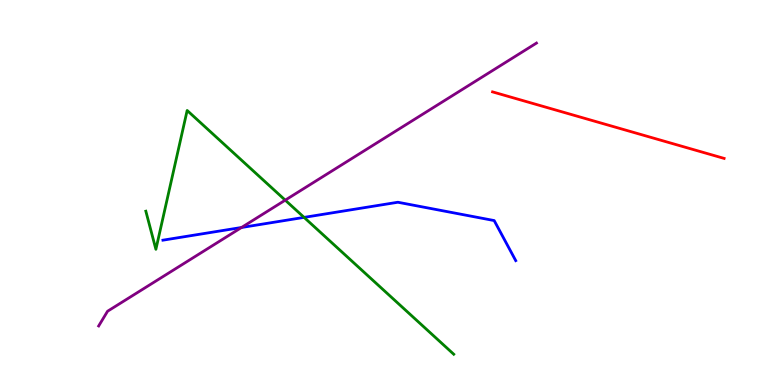[{'lines': ['blue', 'red'], 'intersections': []}, {'lines': ['green', 'red'], 'intersections': []}, {'lines': ['purple', 'red'], 'intersections': []}, {'lines': ['blue', 'green'], 'intersections': [{'x': 3.92, 'y': 4.35}]}, {'lines': ['blue', 'purple'], 'intersections': [{'x': 3.12, 'y': 4.09}]}, {'lines': ['green', 'purple'], 'intersections': [{'x': 3.68, 'y': 4.8}]}]